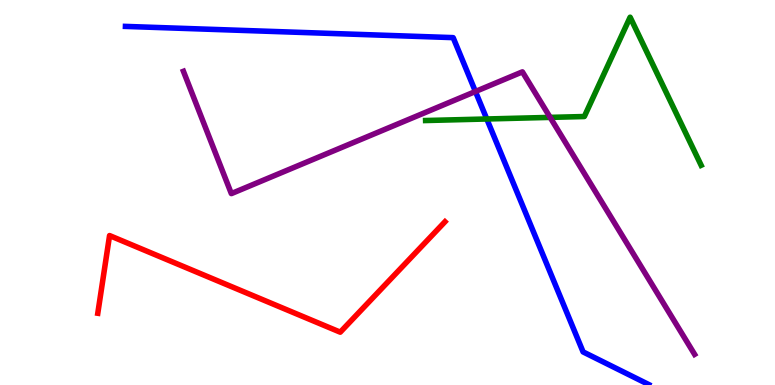[{'lines': ['blue', 'red'], 'intersections': []}, {'lines': ['green', 'red'], 'intersections': []}, {'lines': ['purple', 'red'], 'intersections': []}, {'lines': ['blue', 'green'], 'intersections': [{'x': 6.28, 'y': 6.91}]}, {'lines': ['blue', 'purple'], 'intersections': [{'x': 6.13, 'y': 7.62}]}, {'lines': ['green', 'purple'], 'intersections': [{'x': 7.1, 'y': 6.95}]}]